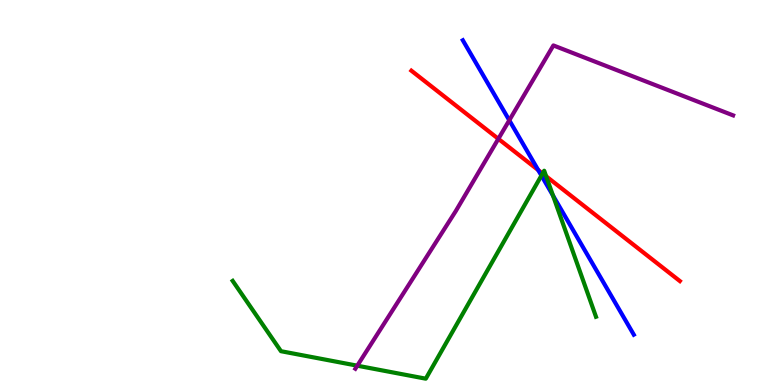[{'lines': ['blue', 'red'], 'intersections': [{'x': 6.94, 'y': 5.58}]}, {'lines': ['green', 'red'], 'intersections': [{'x': 7.0, 'y': 5.49}, {'x': 7.05, 'y': 5.42}]}, {'lines': ['purple', 'red'], 'intersections': [{'x': 6.43, 'y': 6.39}]}, {'lines': ['blue', 'green'], 'intersections': [{'x': 6.99, 'y': 5.44}, {'x': 7.14, 'y': 4.92}]}, {'lines': ['blue', 'purple'], 'intersections': [{'x': 6.57, 'y': 6.88}]}, {'lines': ['green', 'purple'], 'intersections': [{'x': 4.61, 'y': 0.502}]}]